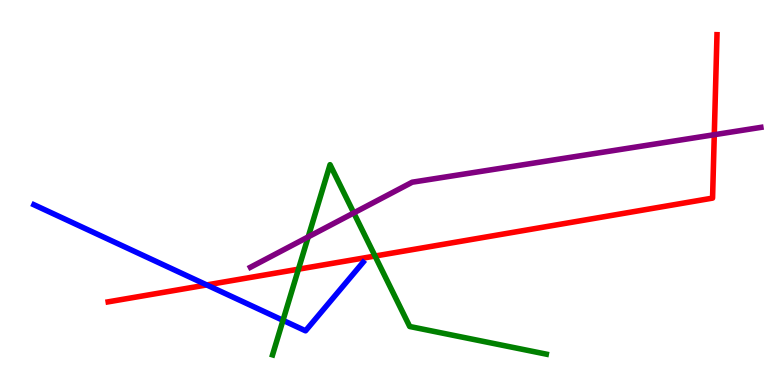[{'lines': ['blue', 'red'], 'intersections': [{'x': 2.67, 'y': 2.6}]}, {'lines': ['green', 'red'], 'intersections': [{'x': 3.85, 'y': 3.01}, {'x': 4.84, 'y': 3.35}]}, {'lines': ['purple', 'red'], 'intersections': [{'x': 9.22, 'y': 6.5}]}, {'lines': ['blue', 'green'], 'intersections': [{'x': 3.65, 'y': 1.68}]}, {'lines': ['blue', 'purple'], 'intersections': []}, {'lines': ['green', 'purple'], 'intersections': [{'x': 3.98, 'y': 3.85}, {'x': 4.57, 'y': 4.47}]}]